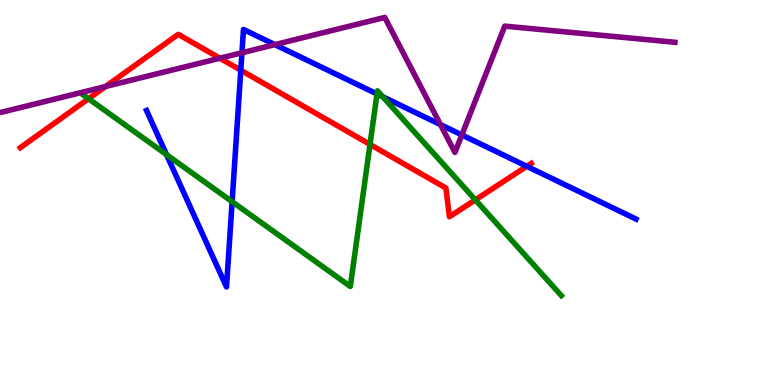[{'lines': ['blue', 'red'], 'intersections': [{'x': 3.11, 'y': 8.18}, {'x': 6.8, 'y': 5.68}]}, {'lines': ['green', 'red'], 'intersections': [{'x': 1.14, 'y': 7.44}, {'x': 4.77, 'y': 6.25}, {'x': 6.13, 'y': 4.81}]}, {'lines': ['purple', 'red'], 'intersections': [{'x': 1.36, 'y': 7.75}, {'x': 2.84, 'y': 8.49}]}, {'lines': ['blue', 'green'], 'intersections': [{'x': 2.15, 'y': 5.98}, {'x': 3.0, 'y': 4.76}, {'x': 4.86, 'y': 7.56}, {'x': 4.94, 'y': 7.49}]}, {'lines': ['blue', 'purple'], 'intersections': [{'x': 3.12, 'y': 8.63}, {'x': 3.55, 'y': 8.84}, {'x': 5.68, 'y': 6.76}, {'x': 5.96, 'y': 6.5}]}, {'lines': ['green', 'purple'], 'intersections': []}]